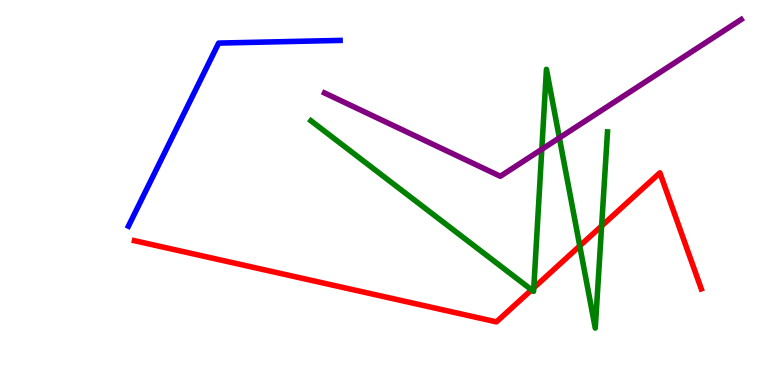[{'lines': ['blue', 'red'], 'intersections': []}, {'lines': ['green', 'red'], 'intersections': [{'x': 6.86, 'y': 2.47}, {'x': 6.89, 'y': 2.52}, {'x': 7.48, 'y': 3.61}, {'x': 7.76, 'y': 4.13}]}, {'lines': ['purple', 'red'], 'intersections': []}, {'lines': ['blue', 'green'], 'intersections': []}, {'lines': ['blue', 'purple'], 'intersections': []}, {'lines': ['green', 'purple'], 'intersections': [{'x': 6.99, 'y': 6.12}, {'x': 7.22, 'y': 6.42}]}]